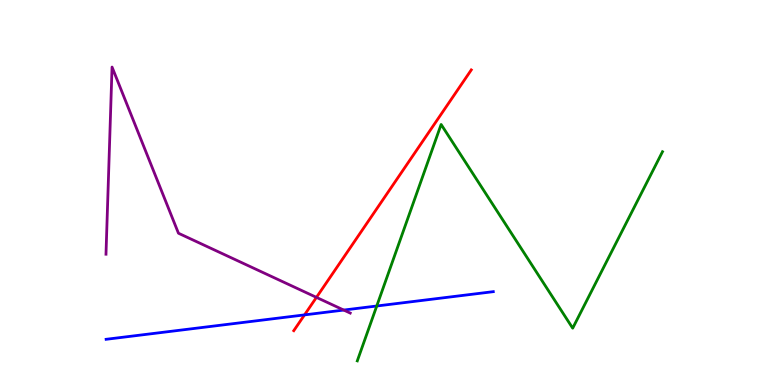[{'lines': ['blue', 'red'], 'intersections': [{'x': 3.93, 'y': 1.82}]}, {'lines': ['green', 'red'], 'intersections': []}, {'lines': ['purple', 'red'], 'intersections': [{'x': 4.08, 'y': 2.28}]}, {'lines': ['blue', 'green'], 'intersections': [{'x': 4.86, 'y': 2.05}]}, {'lines': ['blue', 'purple'], 'intersections': [{'x': 4.44, 'y': 1.95}]}, {'lines': ['green', 'purple'], 'intersections': []}]